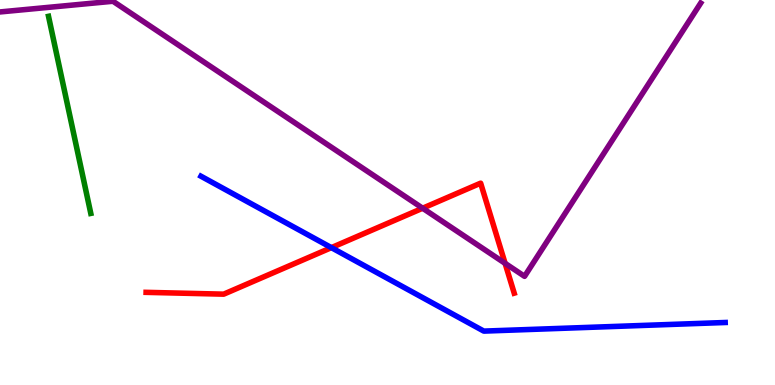[{'lines': ['blue', 'red'], 'intersections': [{'x': 4.28, 'y': 3.57}]}, {'lines': ['green', 'red'], 'intersections': []}, {'lines': ['purple', 'red'], 'intersections': [{'x': 5.45, 'y': 4.59}, {'x': 6.52, 'y': 3.16}]}, {'lines': ['blue', 'green'], 'intersections': []}, {'lines': ['blue', 'purple'], 'intersections': []}, {'lines': ['green', 'purple'], 'intersections': []}]